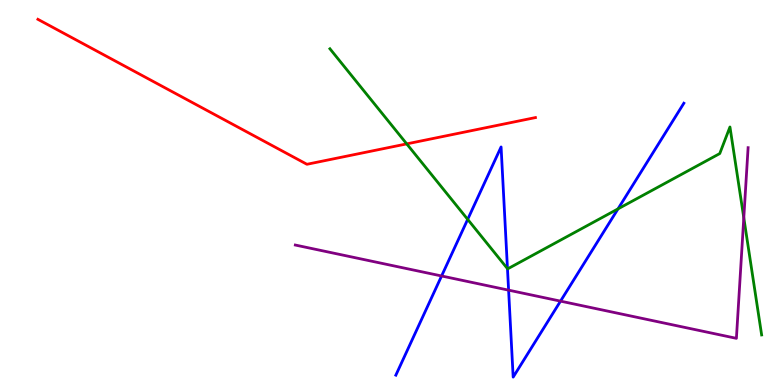[{'lines': ['blue', 'red'], 'intersections': []}, {'lines': ['green', 'red'], 'intersections': [{'x': 5.25, 'y': 6.26}]}, {'lines': ['purple', 'red'], 'intersections': []}, {'lines': ['blue', 'green'], 'intersections': [{'x': 6.03, 'y': 4.3}, {'x': 6.55, 'y': 3.02}, {'x': 7.97, 'y': 4.57}]}, {'lines': ['blue', 'purple'], 'intersections': [{'x': 5.7, 'y': 2.83}, {'x': 6.56, 'y': 2.46}, {'x': 7.23, 'y': 2.18}]}, {'lines': ['green', 'purple'], 'intersections': [{'x': 9.6, 'y': 4.34}]}]